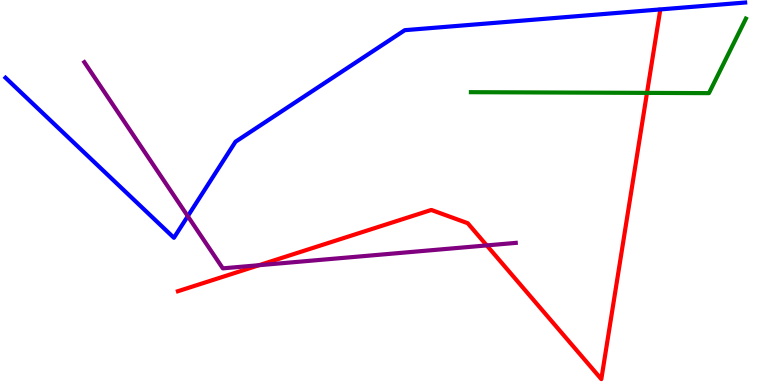[{'lines': ['blue', 'red'], 'intersections': []}, {'lines': ['green', 'red'], 'intersections': [{'x': 8.35, 'y': 7.59}]}, {'lines': ['purple', 'red'], 'intersections': [{'x': 3.34, 'y': 3.11}, {'x': 6.28, 'y': 3.63}]}, {'lines': ['blue', 'green'], 'intersections': []}, {'lines': ['blue', 'purple'], 'intersections': [{'x': 2.42, 'y': 4.38}]}, {'lines': ['green', 'purple'], 'intersections': []}]